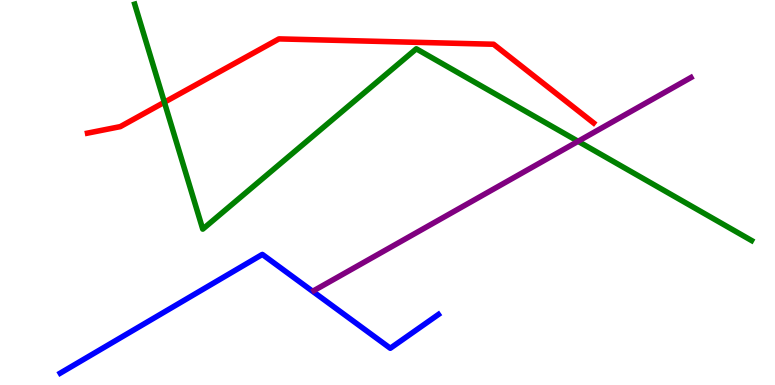[{'lines': ['blue', 'red'], 'intersections': []}, {'lines': ['green', 'red'], 'intersections': [{'x': 2.12, 'y': 7.34}]}, {'lines': ['purple', 'red'], 'intersections': []}, {'lines': ['blue', 'green'], 'intersections': []}, {'lines': ['blue', 'purple'], 'intersections': []}, {'lines': ['green', 'purple'], 'intersections': [{'x': 7.46, 'y': 6.33}]}]